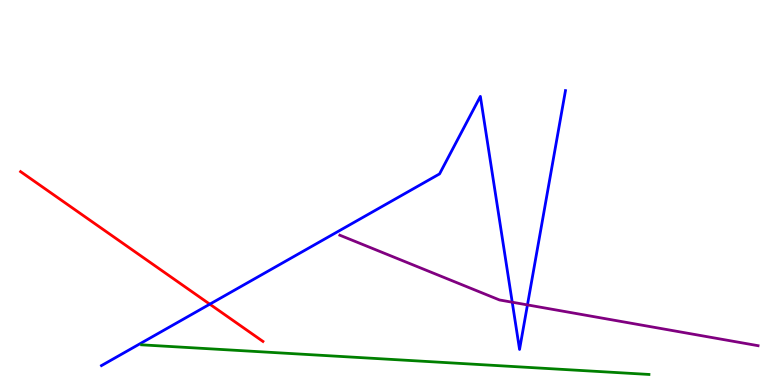[{'lines': ['blue', 'red'], 'intersections': [{'x': 2.71, 'y': 2.1}]}, {'lines': ['green', 'red'], 'intersections': []}, {'lines': ['purple', 'red'], 'intersections': []}, {'lines': ['blue', 'green'], 'intersections': []}, {'lines': ['blue', 'purple'], 'intersections': [{'x': 6.61, 'y': 2.15}, {'x': 6.81, 'y': 2.08}]}, {'lines': ['green', 'purple'], 'intersections': []}]